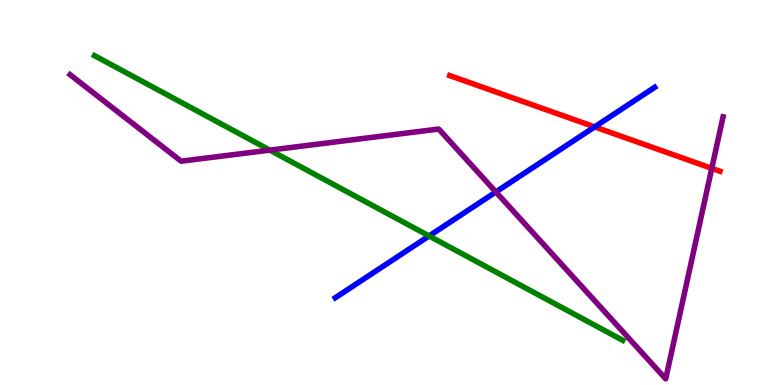[{'lines': ['blue', 'red'], 'intersections': [{'x': 7.67, 'y': 6.7}]}, {'lines': ['green', 'red'], 'intersections': []}, {'lines': ['purple', 'red'], 'intersections': [{'x': 9.18, 'y': 5.63}]}, {'lines': ['blue', 'green'], 'intersections': [{'x': 5.54, 'y': 3.87}]}, {'lines': ['blue', 'purple'], 'intersections': [{'x': 6.4, 'y': 5.01}]}, {'lines': ['green', 'purple'], 'intersections': [{'x': 3.48, 'y': 6.1}]}]